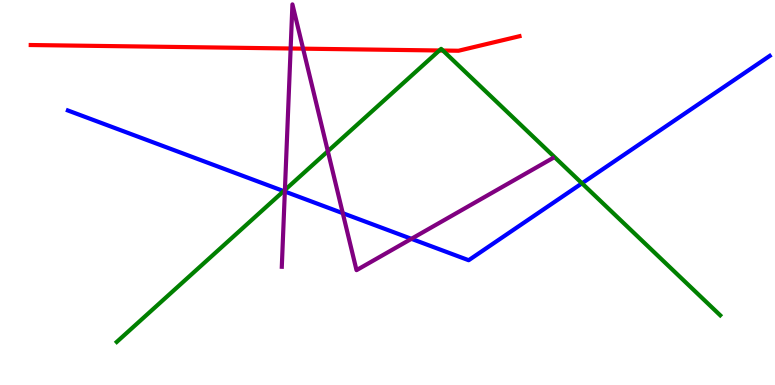[{'lines': ['blue', 'red'], 'intersections': []}, {'lines': ['green', 'red'], 'intersections': [{'x': 5.67, 'y': 8.69}, {'x': 5.71, 'y': 8.69}]}, {'lines': ['purple', 'red'], 'intersections': [{'x': 3.75, 'y': 8.74}, {'x': 3.91, 'y': 8.74}]}, {'lines': ['blue', 'green'], 'intersections': [{'x': 3.66, 'y': 5.04}, {'x': 7.51, 'y': 5.24}]}, {'lines': ['blue', 'purple'], 'intersections': [{'x': 3.68, 'y': 5.03}, {'x': 4.42, 'y': 4.46}, {'x': 5.31, 'y': 3.8}]}, {'lines': ['green', 'purple'], 'intersections': [{'x': 3.68, 'y': 5.06}, {'x': 4.23, 'y': 6.07}]}]